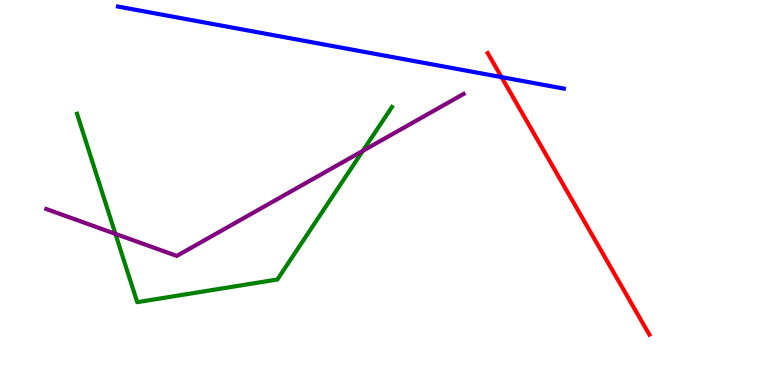[{'lines': ['blue', 'red'], 'intersections': [{'x': 6.47, 'y': 8.0}]}, {'lines': ['green', 'red'], 'intersections': []}, {'lines': ['purple', 'red'], 'intersections': []}, {'lines': ['blue', 'green'], 'intersections': []}, {'lines': ['blue', 'purple'], 'intersections': []}, {'lines': ['green', 'purple'], 'intersections': [{'x': 1.49, 'y': 3.93}, {'x': 4.68, 'y': 6.08}]}]